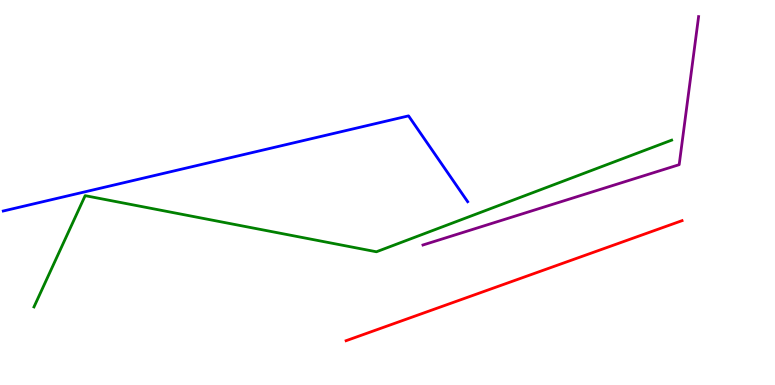[{'lines': ['blue', 'red'], 'intersections': []}, {'lines': ['green', 'red'], 'intersections': []}, {'lines': ['purple', 'red'], 'intersections': []}, {'lines': ['blue', 'green'], 'intersections': []}, {'lines': ['blue', 'purple'], 'intersections': []}, {'lines': ['green', 'purple'], 'intersections': []}]